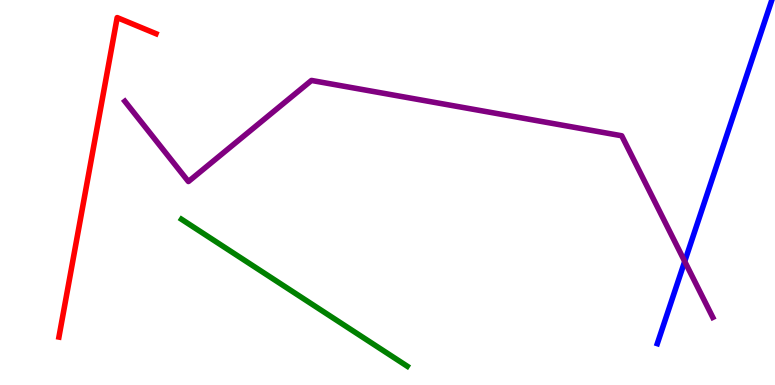[{'lines': ['blue', 'red'], 'intersections': []}, {'lines': ['green', 'red'], 'intersections': []}, {'lines': ['purple', 'red'], 'intersections': []}, {'lines': ['blue', 'green'], 'intersections': []}, {'lines': ['blue', 'purple'], 'intersections': [{'x': 8.84, 'y': 3.21}]}, {'lines': ['green', 'purple'], 'intersections': []}]